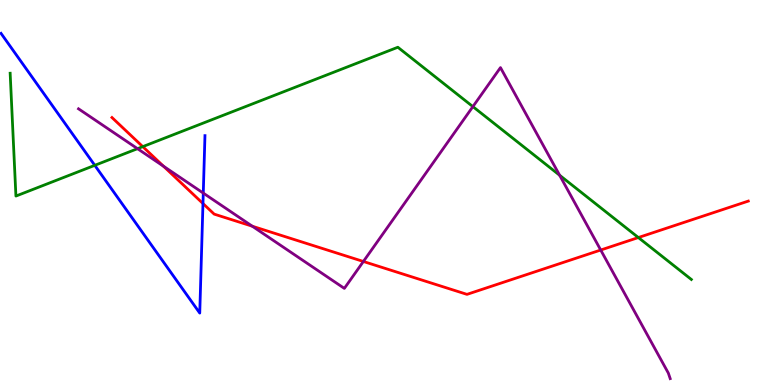[{'lines': ['blue', 'red'], 'intersections': [{'x': 2.62, 'y': 4.71}]}, {'lines': ['green', 'red'], 'intersections': [{'x': 1.84, 'y': 6.19}, {'x': 8.24, 'y': 3.83}]}, {'lines': ['purple', 'red'], 'intersections': [{'x': 2.11, 'y': 5.68}, {'x': 3.26, 'y': 4.12}, {'x': 4.69, 'y': 3.21}, {'x': 7.75, 'y': 3.51}]}, {'lines': ['blue', 'green'], 'intersections': [{'x': 1.22, 'y': 5.71}]}, {'lines': ['blue', 'purple'], 'intersections': [{'x': 2.62, 'y': 4.98}]}, {'lines': ['green', 'purple'], 'intersections': [{'x': 1.77, 'y': 6.14}, {'x': 6.1, 'y': 7.23}, {'x': 7.22, 'y': 5.45}]}]